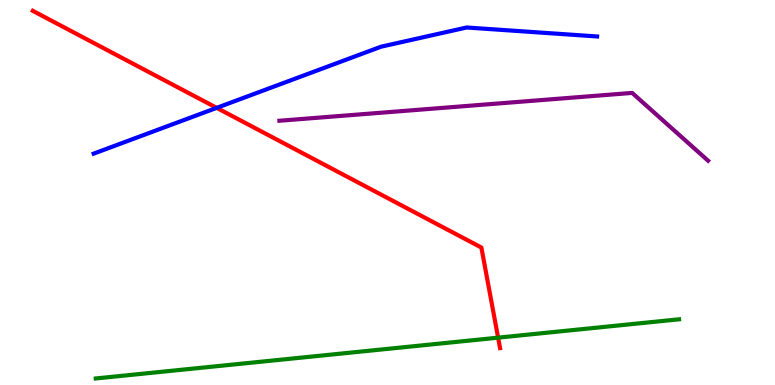[{'lines': ['blue', 'red'], 'intersections': [{'x': 2.8, 'y': 7.2}]}, {'lines': ['green', 'red'], 'intersections': [{'x': 6.43, 'y': 1.23}]}, {'lines': ['purple', 'red'], 'intersections': []}, {'lines': ['blue', 'green'], 'intersections': []}, {'lines': ['blue', 'purple'], 'intersections': []}, {'lines': ['green', 'purple'], 'intersections': []}]